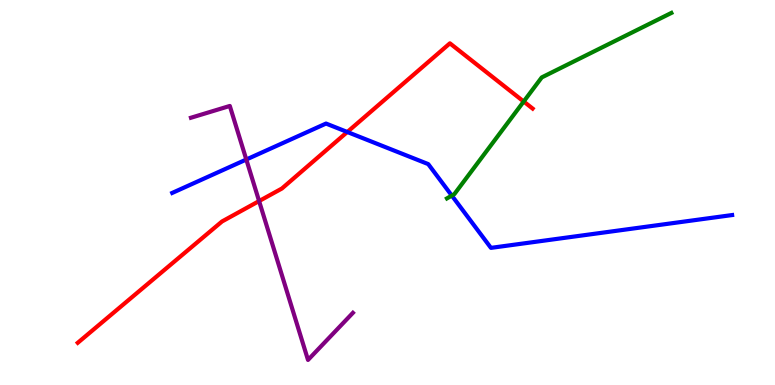[{'lines': ['blue', 'red'], 'intersections': [{'x': 4.48, 'y': 6.57}]}, {'lines': ['green', 'red'], 'intersections': [{'x': 6.76, 'y': 7.36}]}, {'lines': ['purple', 'red'], 'intersections': [{'x': 3.34, 'y': 4.78}]}, {'lines': ['blue', 'green'], 'intersections': [{'x': 5.83, 'y': 4.92}]}, {'lines': ['blue', 'purple'], 'intersections': [{'x': 3.18, 'y': 5.86}]}, {'lines': ['green', 'purple'], 'intersections': []}]